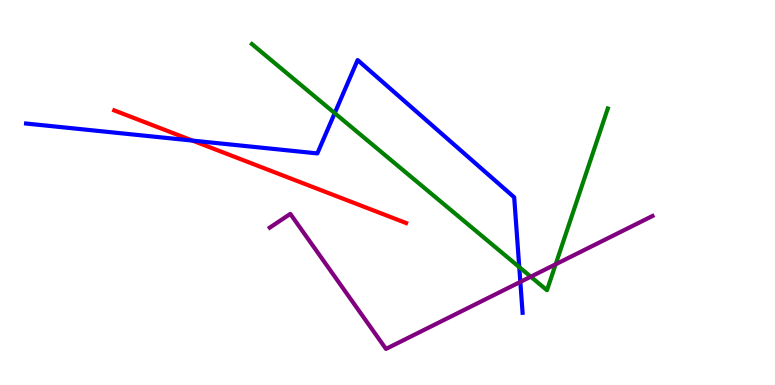[{'lines': ['blue', 'red'], 'intersections': [{'x': 2.48, 'y': 6.35}]}, {'lines': ['green', 'red'], 'intersections': []}, {'lines': ['purple', 'red'], 'intersections': []}, {'lines': ['blue', 'green'], 'intersections': [{'x': 4.32, 'y': 7.06}, {'x': 6.7, 'y': 3.06}]}, {'lines': ['blue', 'purple'], 'intersections': [{'x': 6.71, 'y': 2.68}]}, {'lines': ['green', 'purple'], 'intersections': [{'x': 6.85, 'y': 2.81}, {'x': 7.17, 'y': 3.14}]}]